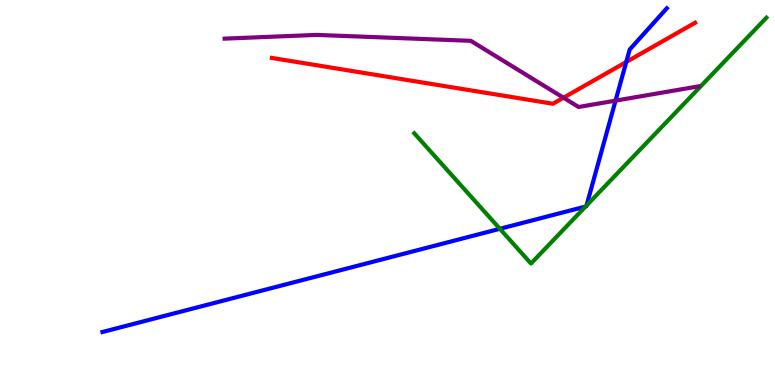[{'lines': ['blue', 'red'], 'intersections': [{'x': 8.08, 'y': 8.39}]}, {'lines': ['green', 'red'], 'intersections': []}, {'lines': ['purple', 'red'], 'intersections': [{'x': 7.27, 'y': 7.46}]}, {'lines': ['blue', 'green'], 'intersections': [{'x': 6.45, 'y': 4.06}, {'x': 7.56, 'y': 4.63}, {'x': 7.57, 'y': 4.66}]}, {'lines': ['blue', 'purple'], 'intersections': [{'x': 7.94, 'y': 7.39}]}, {'lines': ['green', 'purple'], 'intersections': []}]